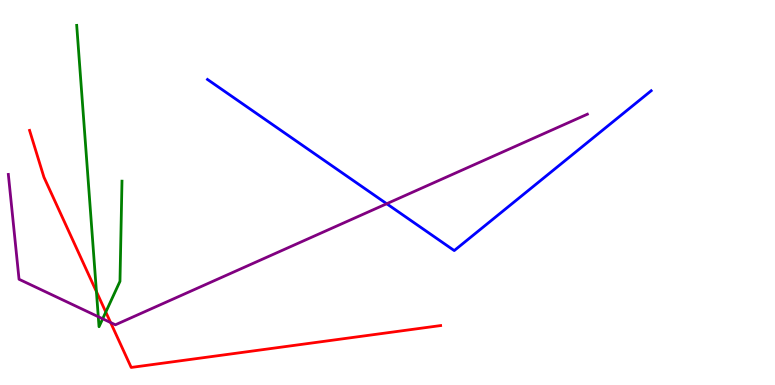[{'lines': ['blue', 'red'], 'intersections': []}, {'lines': ['green', 'red'], 'intersections': [{'x': 1.24, 'y': 2.43}, {'x': 1.37, 'y': 1.89}]}, {'lines': ['purple', 'red'], 'intersections': [{'x': 1.43, 'y': 1.62}]}, {'lines': ['blue', 'green'], 'intersections': []}, {'lines': ['blue', 'purple'], 'intersections': [{'x': 4.99, 'y': 4.71}]}, {'lines': ['green', 'purple'], 'intersections': [{'x': 1.27, 'y': 1.77}, {'x': 1.32, 'y': 1.72}]}]